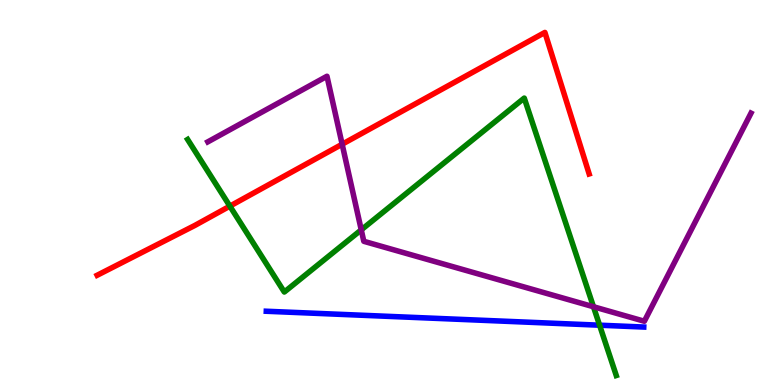[{'lines': ['blue', 'red'], 'intersections': []}, {'lines': ['green', 'red'], 'intersections': [{'x': 2.97, 'y': 4.65}]}, {'lines': ['purple', 'red'], 'intersections': [{'x': 4.41, 'y': 6.25}]}, {'lines': ['blue', 'green'], 'intersections': [{'x': 7.74, 'y': 1.55}]}, {'lines': ['blue', 'purple'], 'intersections': []}, {'lines': ['green', 'purple'], 'intersections': [{'x': 4.66, 'y': 4.03}, {'x': 7.66, 'y': 2.03}]}]